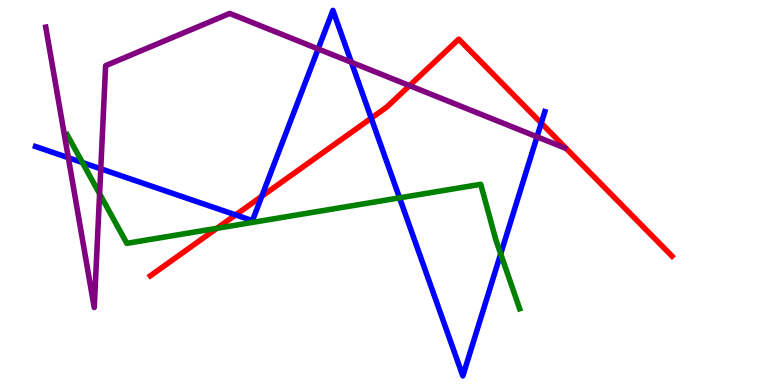[{'lines': ['blue', 'red'], 'intersections': [{'x': 3.04, 'y': 4.42}, {'x': 3.38, 'y': 4.9}, {'x': 4.79, 'y': 6.93}, {'x': 6.98, 'y': 6.8}]}, {'lines': ['green', 'red'], 'intersections': [{'x': 2.8, 'y': 4.07}]}, {'lines': ['purple', 'red'], 'intersections': [{'x': 5.28, 'y': 7.78}]}, {'lines': ['blue', 'green'], 'intersections': [{'x': 1.06, 'y': 5.78}, {'x': 5.16, 'y': 4.86}, {'x': 6.46, 'y': 3.41}]}, {'lines': ['blue', 'purple'], 'intersections': [{'x': 0.882, 'y': 5.9}, {'x': 1.3, 'y': 5.62}, {'x': 4.11, 'y': 8.73}, {'x': 4.53, 'y': 8.38}, {'x': 6.93, 'y': 6.45}]}, {'lines': ['green', 'purple'], 'intersections': [{'x': 1.29, 'y': 4.97}]}]